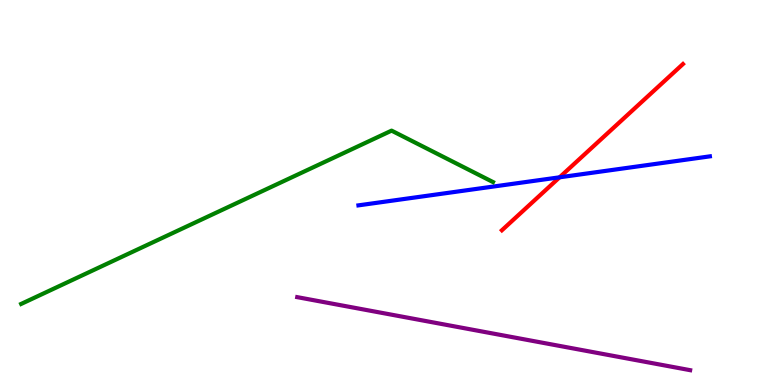[{'lines': ['blue', 'red'], 'intersections': [{'x': 7.22, 'y': 5.39}]}, {'lines': ['green', 'red'], 'intersections': []}, {'lines': ['purple', 'red'], 'intersections': []}, {'lines': ['blue', 'green'], 'intersections': []}, {'lines': ['blue', 'purple'], 'intersections': []}, {'lines': ['green', 'purple'], 'intersections': []}]